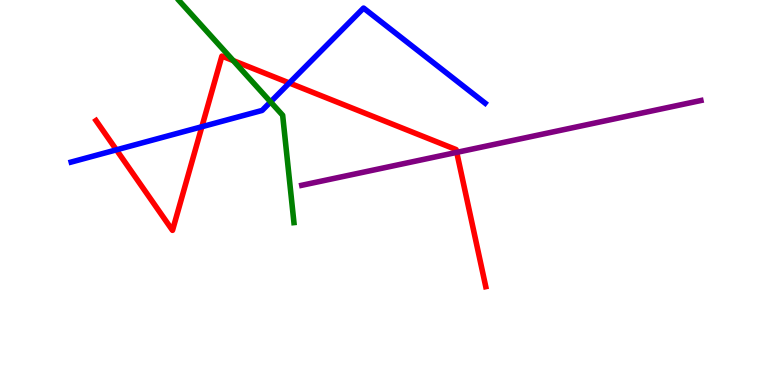[{'lines': ['blue', 'red'], 'intersections': [{'x': 1.5, 'y': 6.11}, {'x': 2.6, 'y': 6.71}, {'x': 3.73, 'y': 7.84}]}, {'lines': ['green', 'red'], 'intersections': [{'x': 3.01, 'y': 8.43}]}, {'lines': ['purple', 'red'], 'intersections': [{'x': 5.89, 'y': 6.04}]}, {'lines': ['blue', 'green'], 'intersections': [{'x': 3.49, 'y': 7.35}]}, {'lines': ['blue', 'purple'], 'intersections': []}, {'lines': ['green', 'purple'], 'intersections': []}]